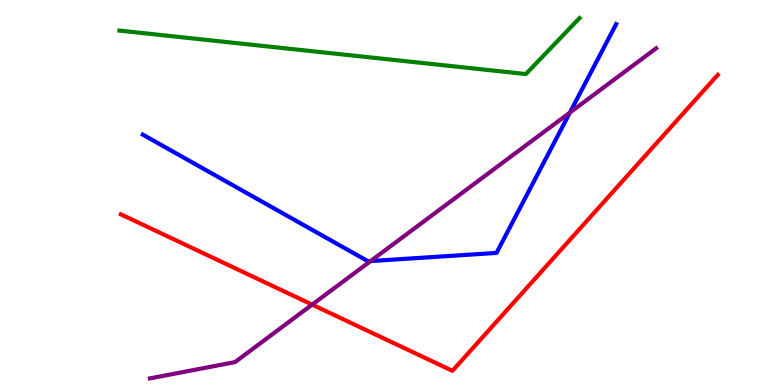[{'lines': ['blue', 'red'], 'intersections': []}, {'lines': ['green', 'red'], 'intersections': []}, {'lines': ['purple', 'red'], 'intersections': [{'x': 4.03, 'y': 2.09}]}, {'lines': ['blue', 'green'], 'intersections': []}, {'lines': ['blue', 'purple'], 'intersections': [{'x': 4.78, 'y': 3.22}, {'x': 7.35, 'y': 7.08}]}, {'lines': ['green', 'purple'], 'intersections': []}]